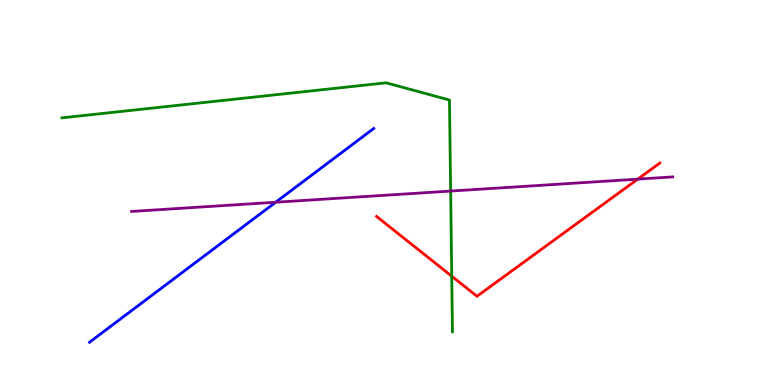[{'lines': ['blue', 'red'], 'intersections': []}, {'lines': ['green', 'red'], 'intersections': [{'x': 5.83, 'y': 2.83}]}, {'lines': ['purple', 'red'], 'intersections': [{'x': 8.23, 'y': 5.35}]}, {'lines': ['blue', 'green'], 'intersections': []}, {'lines': ['blue', 'purple'], 'intersections': [{'x': 3.56, 'y': 4.75}]}, {'lines': ['green', 'purple'], 'intersections': [{'x': 5.81, 'y': 5.04}]}]